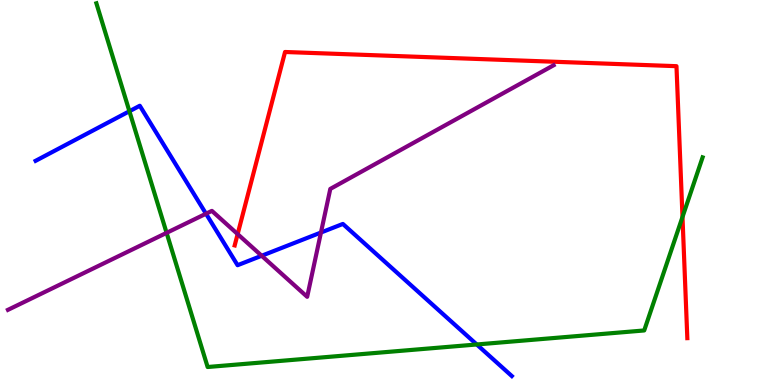[{'lines': ['blue', 'red'], 'intersections': []}, {'lines': ['green', 'red'], 'intersections': [{'x': 8.81, 'y': 4.36}]}, {'lines': ['purple', 'red'], 'intersections': [{'x': 3.07, 'y': 3.92}]}, {'lines': ['blue', 'green'], 'intersections': [{'x': 1.67, 'y': 7.11}, {'x': 6.15, 'y': 1.05}]}, {'lines': ['blue', 'purple'], 'intersections': [{'x': 2.66, 'y': 4.45}, {'x': 3.38, 'y': 3.36}, {'x': 4.14, 'y': 3.96}]}, {'lines': ['green', 'purple'], 'intersections': [{'x': 2.15, 'y': 3.95}]}]